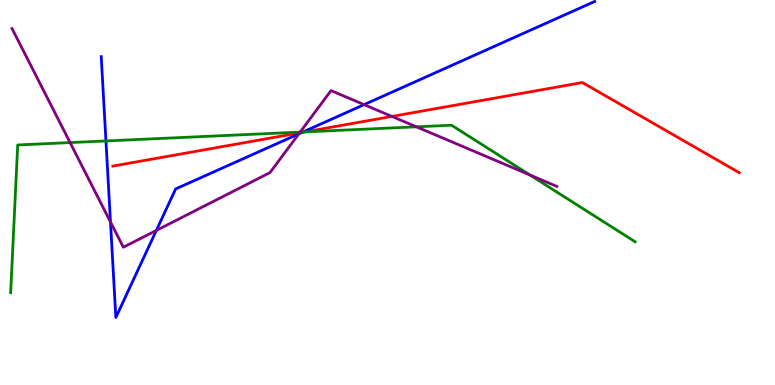[{'lines': ['blue', 'red'], 'intersections': [{'x': 3.9, 'y': 6.56}]}, {'lines': ['green', 'red'], 'intersections': [{'x': 3.94, 'y': 6.57}]}, {'lines': ['purple', 'red'], 'intersections': [{'x': 3.87, 'y': 6.55}, {'x': 5.06, 'y': 6.98}]}, {'lines': ['blue', 'green'], 'intersections': [{'x': 1.37, 'y': 6.34}, {'x': 3.91, 'y': 6.57}]}, {'lines': ['blue', 'purple'], 'intersections': [{'x': 1.43, 'y': 4.23}, {'x': 2.02, 'y': 4.01}, {'x': 3.86, 'y': 6.52}, {'x': 4.7, 'y': 7.28}]}, {'lines': ['green', 'purple'], 'intersections': [{'x': 0.904, 'y': 6.3}, {'x': 3.87, 'y': 6.57}, {'x': 5.37, 'y': 6.71}, {'x': 6.84, 'y': 5.46}]}]